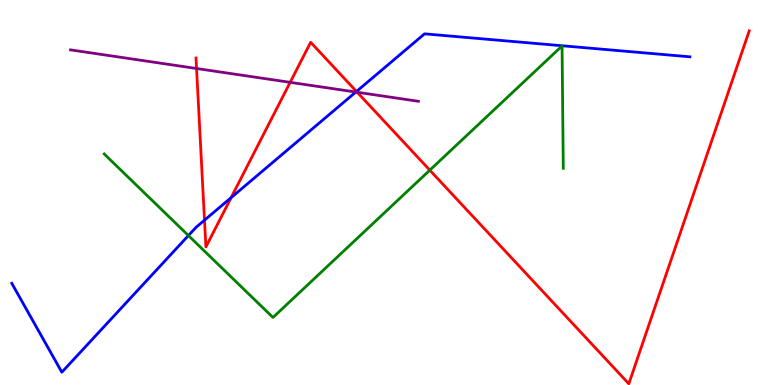[{'lines': ['blue', 'red'], 'intersections': [{'x': 2.64, 'y': 4.28}, {'x': 2.98, 'y': 4.87}, {'x': 4.6, 'y': 7.62}]}, {'lines': ['green', 'red'], 'intersections': [{'x': 5.55, 'y': 5.58}]}, {'lines': ['purple', 'red'], 'intersections': [{'x': 2.54, 'y': 8.22}, {'x': 3.74, 'y': 7.86}, {'x': 4.61, 'y': 7.6}]}, {'lines': ['blue', 'green'], 'intersections': [{'x': 2.43, 'y': 3.88}]}, {'lines': ['blue', 'purple'], 'intersections': [{'x': 4.59, 'y': 7.61}]}, {'lines': ['green', 'purple'], 'intersections': []}]